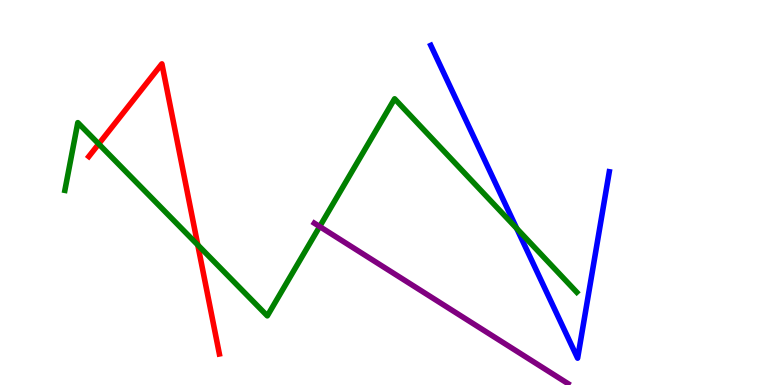[{'lines': ['blue', 'red'], 'intersections': []}, {'lines': ['green', 'red'], 'intersections': [{'x': 1.27, 'y': 6.26}, {'x': 2.55, 'y': 3.64}]}, {'lines': ['purple', 'red'], 'intersections': []}, {'lines': ['blue', 'green'], 'intersections': [{'x': 6.67, 'y': 4.07}]}, {'lines': ['blue', 'purple'], 'intersections': []}, {'lines': ['green', 'purple'], 'intersections': [{'x': 4.12, 'y': 4.12}]}]